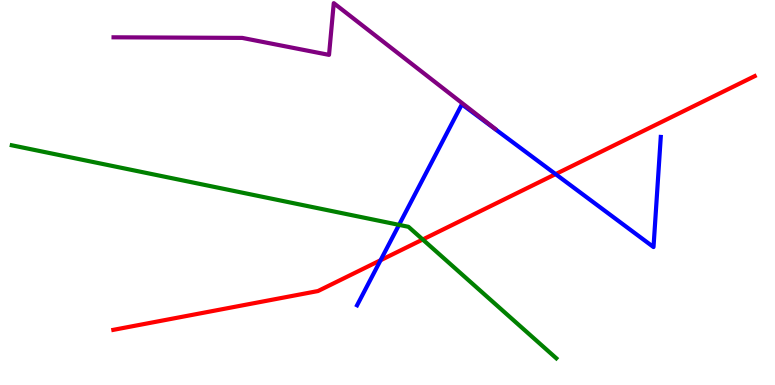[{'lines': ['blue', 'red'], 'intersections': [{'x': 4.91, 'y': 3.24}, {'x': 7.17, 'y': 5.48}]}, {'lines': ['green', 'red'], 'intersections': [{'x': 5.45, 'y': 3.78}]}, {'lines': ['purple', 'red'], 'intersections': []}, {'lines': ['blue', 'green'], 'intersections': [{'x': 5.15, 'y': 4.16}]}, {'lines': ['blue', 'purple'], 'intersections': []}, {'lines': ['green', 'purple'], 'intersections': []}]